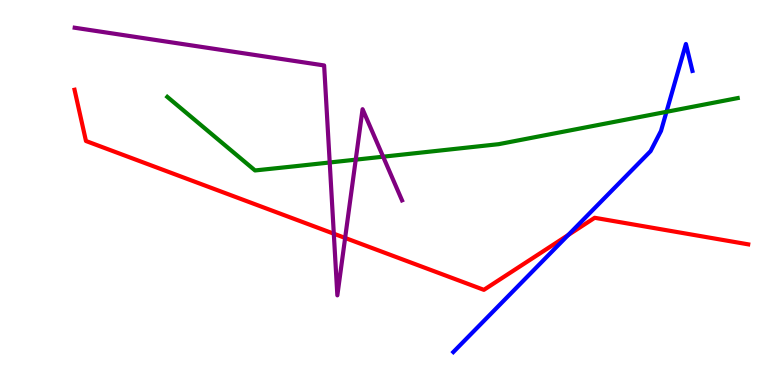[{'lines': ['blue', 'red'], 'intersections': [{'x': 7.33, 'y': 3.9}]}, {'lines': ['green', 'red'], 'intersections': []}, {'lines': ['purple', 'red'], 'intersections': [{'x': 4.31, 'y': 3.93}, {'x': 4.45, 'y': 3.82}]}, {'lines': ['blue', 'green'], 'intersections': [{'x': 8.6, 'y': 7.1}]}, {'lines': ['blue', 'purple'], 'intersections': []}, {'lines': ['green', 'purple'], 'intersections': [{'x': 4.25, 'y': 5.78}, {'x': 4.59, 'y': 5.85}, {'x': 4.94, 'y': 5.93}]}]